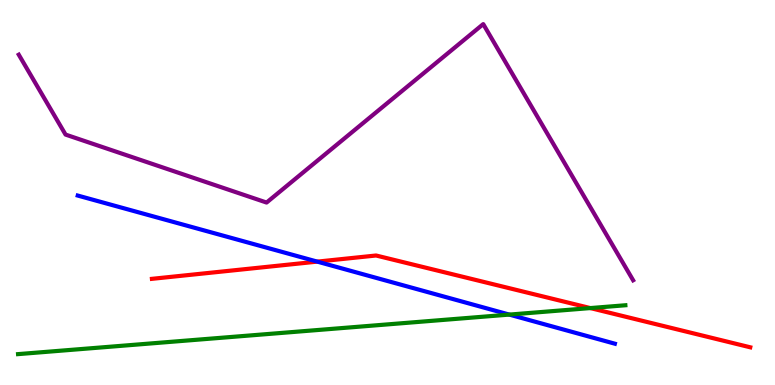[{'lines': ['blue', 'red'], 'intersections': [{'x': 4.09, 'y': 3.2}]}, {'lines': ['green', 'red'], 'intersections': [{'x': 7.62, 'y': 2.0}]}, {'lines': ['purple', 'red'], 'intersections': []}, {'lines': ['blue', 'green'], 'intersections': [{'x': 6.57, 'y': 1.83}]}, {'lines': ['blue', 'purple'], 'intersections': []}, {'lines': ['green', 'purple'], 'intersections': []}]